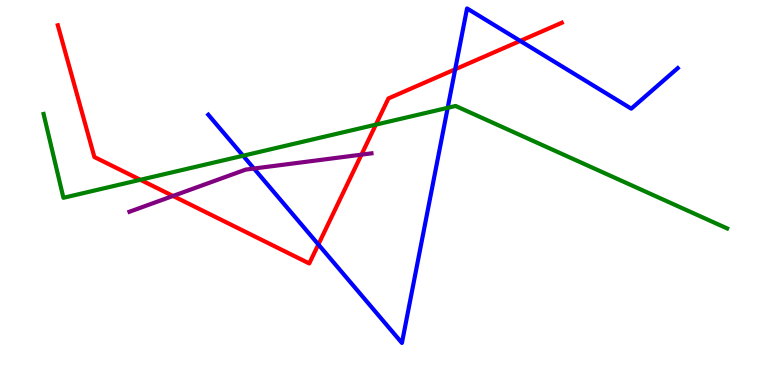[{'lines': ['blue', 'red'], 'intersections': [{'x': 4.11, 'y': 3.65}, {'x': 5.87, 'y': 8.2}, {'x': 6.71, 'y': 8.94}]}, {'lines': ['green', 'red'], 'intersections': [{'x': 1.81, 'y': 5.33}, {'x': 4.85, 'y': 6.76}]}, {'lines': ['purple', 'red'], 'intersections': [{'x': 2.23, 'y': 4.91}, {'x': 4.66, 'y': 5.98}]}, {'lines': ['blue', 'green'], 'intersections': [{'x': 3.14, 'y': 5.96}, {'x': 5.78, 'y': 7.2}]}, {'lines': ['blue', 'purple'], 'intersections': [{'x': 3.28, 'y': 5.62}]}, {'lines': ['green', 'purple'], 'intersections': []}]